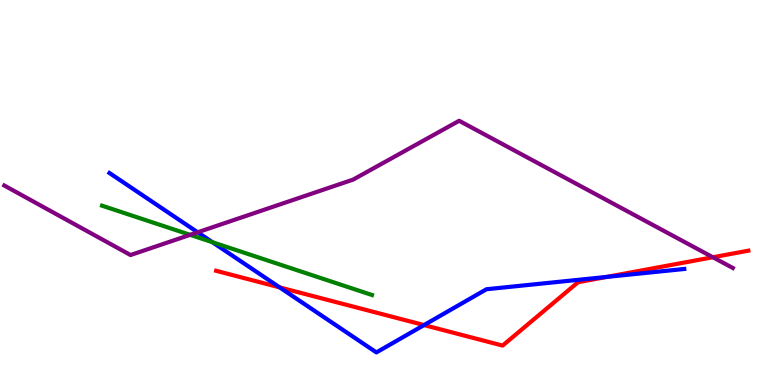[{'lines': ['blue', 'red'], 'intersections': [{'x': 3.61, 'y': 2.54}, {'x': 5.47, 'y': 1.56}, {'x': 7.83, 'y': 2.81}]}, {'lines': ['green', 'red'], 'intersections': []}, {'lines': ['purple', 'red'], 'intersections': [{'x': 9.2, 'y': 3.32}]}, {'lines': ['blue', 'green'], 'intersections': [{'x': 2.74, 'y': 3.71}]}, {'lines': ['blue', 'purple'], 'intersections': [{'x': 2.55, 'y': 3.97}]}, {'lines': ['green', 'purple'], 'intersections': [{'x': 2.45, 'y': 3.9}]}]